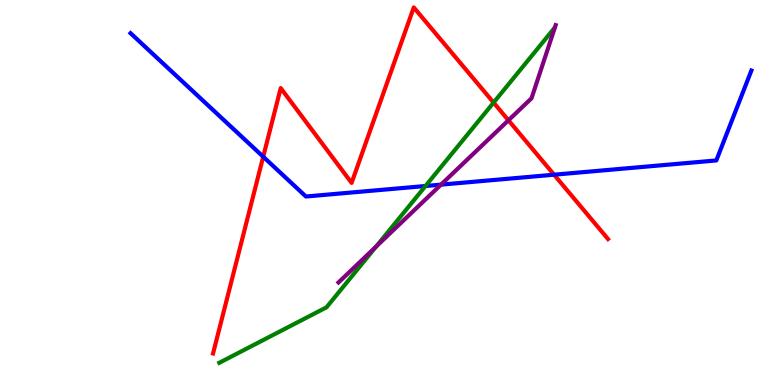[{'lines': ['blue', 'red'], 'intersections': [{'x': 3.4, 'y': 5.93}, {'x': 7.15, 'y': 5.46}]}, {'lines': ['green', 'red'], 'intersections': [{'x': 6.37, 'y': 7.34}]}, {'lines': ['purple', 'red'], 'intersections': [{'x': 6.56, 'y': 6.88}]}, {'lines': ['blue', 'green'], 'intersections': [{'x': 5.49, 'y': 5.17}]}, {'lines': ['blue', 'purple'], 'intersections': [{'x': 5.69, 'y': 5.2}]}, {'lines': ['green', 'purple'], 'intersections': [{'x': 4.85, 'y': 3.59}]}]